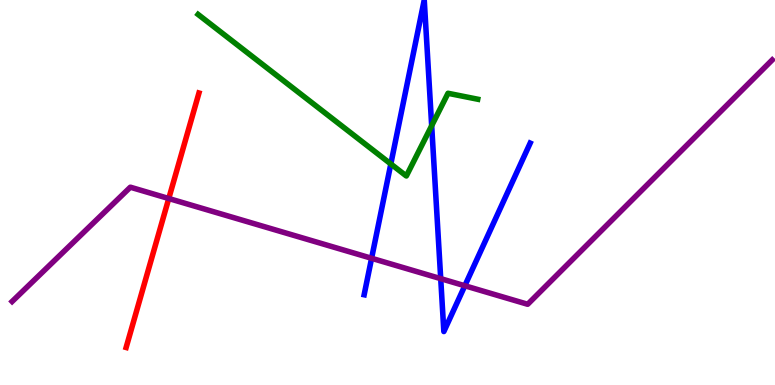[{'lines': ['blue', 'red'], 'intersections': []}, {'lines': ['green', 'red'], 'intersections': []}, {'lines': ['purple', 'red'], 'intersections': [{'x': 2.18, 'y': 4.84}]}, {'lines': ['blue', 'green'], 'intersections': [{'x': 5.04, 'y': 5.74}, {'x': 5.57, 'y': 6.73}]}, {'lines': ['blue', 'purple'], 'intersections': [{'x': 4.79, 'y': 3.29}, {'x': 5.69, 'y': 2.76}, {'x': 6.0, 'y': 2.58}]}, {'lines': ['green', 'purple'], 'intersections': []}]